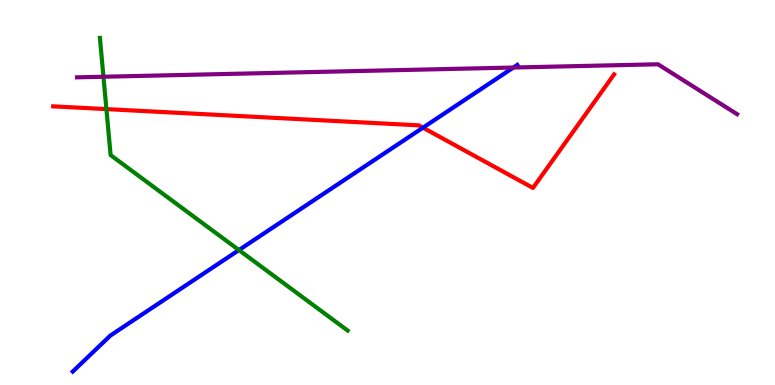[{'lines': ['blue', 'red'], 'intersections': [{'x': 5.46, 'y': 6.68}]}, {'lines': ['green', 'red'], 'intersections': [{'x': 1.37, 'y': 7.17}]}, {'lines': ['purple', 'red'], 'intersections': []}, {'lines': ['blue', 'green'], 'intersections': [{'x': 3.08, 'y': 3.5}]}, {'lines': ['blue', 'purple'], 'intersections': [{'x': 6.62, 'y': 8.25}]}, {'lines': ['green', 'purple'], 'intersections': [{'x': 1.33, 'y': 8.01}]}]